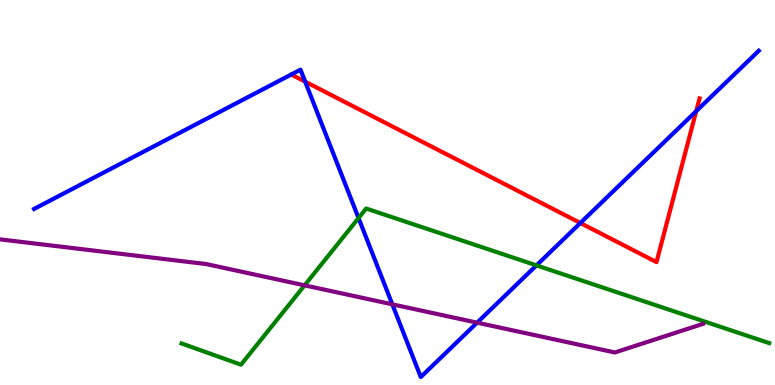[{'lines': ['blue', 'red'], 'intersections': [{'x': 3.94, 'y': 7.88}, {'x': 7.49, 'y': 4.21}, {'x': 8.98, 'y': 7.11}]}, {'lines': ['green', 'red'], 'intersections': []}, {'lines': ['purple', 'red'], 'intersections': []}, {'lines': ['blue', 'green'], 'intersections': [{'x': 4.63, 'y': 4.34}, {'x': 6.92, 'y': 3.11}]}, {'lines': ['blue', 'purple'], 'intersections': [{'x': 5.06, 'y': 2.1}, {'x': 6.16, 'y': 1.62}]}, {'lines': ['green', 'purple'], 'intersections': [{'x': 3.93, 'y': 2.59}]}]